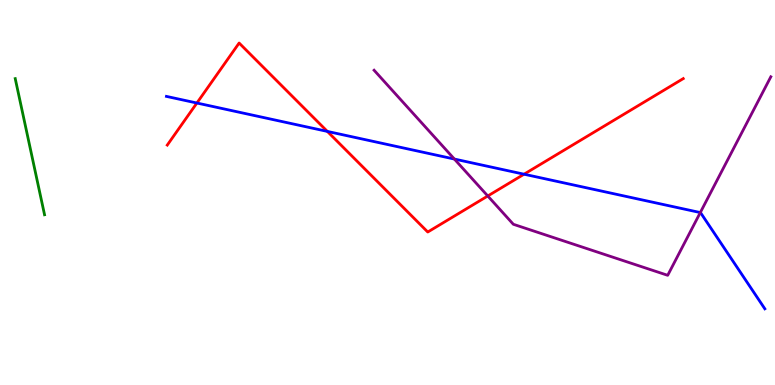[{'lines': ['blue', 'red'], 'intersections': [{'x': 2.54, 'y': 7.32}, {'x': 4.22, 'y': 6.59}, {'x': 6.76, 'y': 5.48}]}, {'lines': ['green', 'red'], 'intersections': []}, {'lines': ['purple', 'red'], 'intersections': [{'x': 6.29, 'y': 4.91}]}, {'lines': ['blue', 'green'], 'intersections': []}, {'lines': ['blue', 'purple'], 'intersections': [{'x': 5.86, 'y': 5.87}, {'x': 9.04, 'y': 4.48}]}, {'lines': ['green', 'purple'], 'intersections': []}]